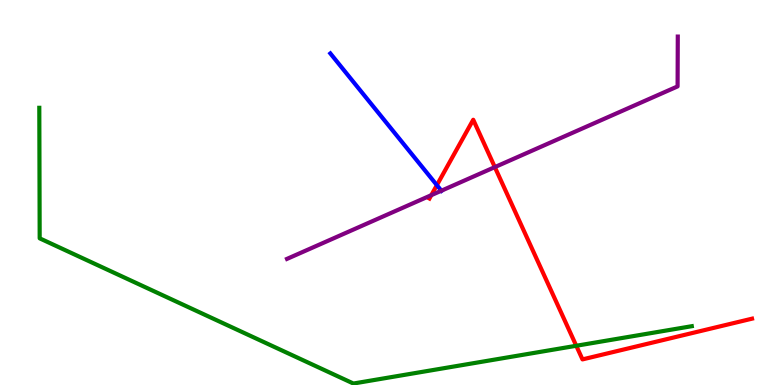[{'lines': ['blue', 'red'], 'intersections': [{'x': 5.64, 'y': 5.19}]}, {'lines': ['green', 'red'], 'intersections': [{'x': 7.44, 'y': 1.02}]}, {'lines': ['purple', 'red'], 'intersections': [{'x': 5.57, 'y': 4.93}, {'x': 6.38, 'y': 5.66}]}, {'lines': ['blue', 'green'], 'intersections': []}, {'lines': ['blue', 'purple'], 'intersections': [{'x': 5.7, 'y': 5.05}]}, {'lines': ['green', 'purple'], 'intersections': []}]